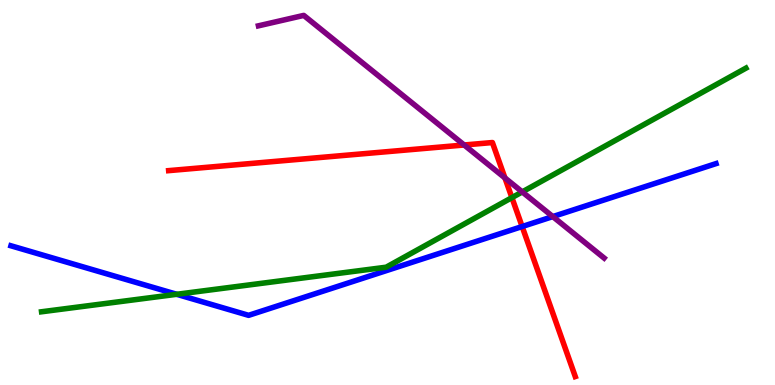[{'lines': ['blue', 'red'], 'intersections': [{'x': 6.74, 'y': 4.12}]}, {'lines': ['green', 'red'], 'intersections': [{'x': 6.61, 'y': 4.87}]}, {'lines': ['purple', 'red'], 'intersections': [{'x': 5.99, 'y': 6.23}, {'x': 6.52, 'y': 5.38}]}, {'lines': ['blue', 'green'], 'intersections': [{'x': 2.28, 'y': 2.36}]}, {'lines': ['blue', 'purple'], 'intersections': [{'x': 7.13, 'y': 4.37}]}, {'lines': ['green', 'purple'], 'intersections': [{'x': 6.74, 'y': 5.02}]}]